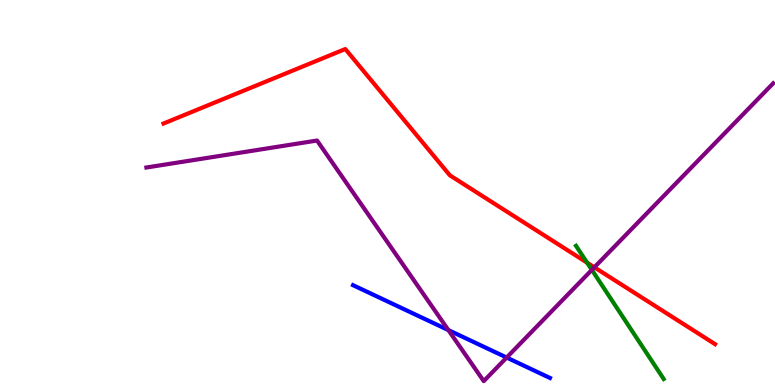[{'lines': ['blue', 'red'], 'intersections': []}, {'lines': ['green', 'red'], 'intersections': [{'x': 7.58, 'y': 3.18}]}, {'lines': ['purple', 'red'], 'intersections': [{'x': 7.67, 'y': 3.06}]}, {'lines': ['blue', 'green'], 'intersections': []}, {'lines': ['blue', 'purple'], 'intersections': [{'x': 5.79, 'y': 1.43}, {'x': 6.54, 'y': 0.713}]}, {'lines': ['green', 'purple'], 'intersections': [{'x': 7.64, 'y': 2.99}]}]